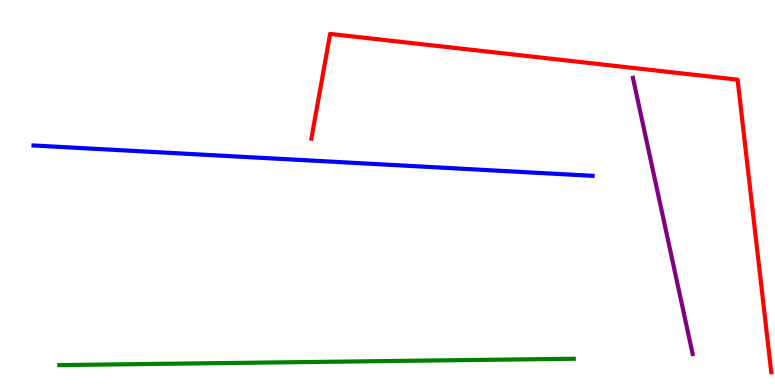[{'lines': ['blue', 'red'], 'intersections': []}, {'lines': ['green', 'red'], 'intersections': []}, {'lines': ['purple', 'red'], 'intersections': []}, {'lines': ['blue', 'green'], 'intersections': []}, {'lines': ['blue', 'purple'], 'intersections': []}, {'lines': ['green', 'purple'], 'intersections': []}]